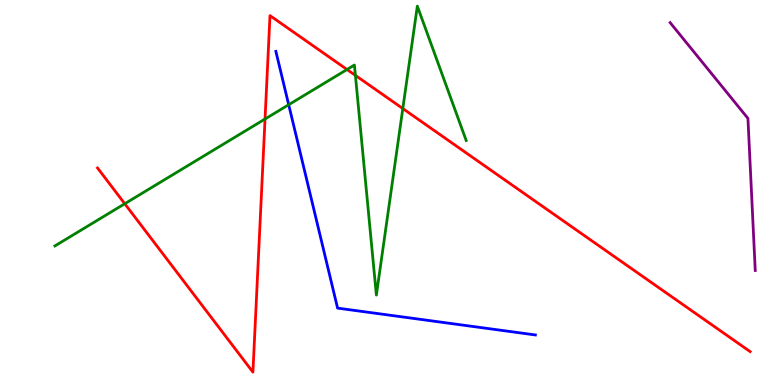[{'lines': ['blue', 'red'], 'intersections': []}, {'lines': ['green', 'red'], 'intersections': [{'x': 1.61, 'y': 4.71}, {'x': 3.42, 'y': 6.91}, {'x': 4.48, 'y': 8.19}, {'x': 4.59, 'y': 8.04}, {'x': 5.2, 'y': 7.18}]}, {'lines': ['purple', 'red'], 'intersections': []}, {'lines': ['blue', 'green'], 'intersections': [{'x': 3.73, 'y': 7.28}]}, {'lines': ['blue', 'purple'], 'intersections': []}, {'lines': ['green', 'purple'], 'intersections': []}]